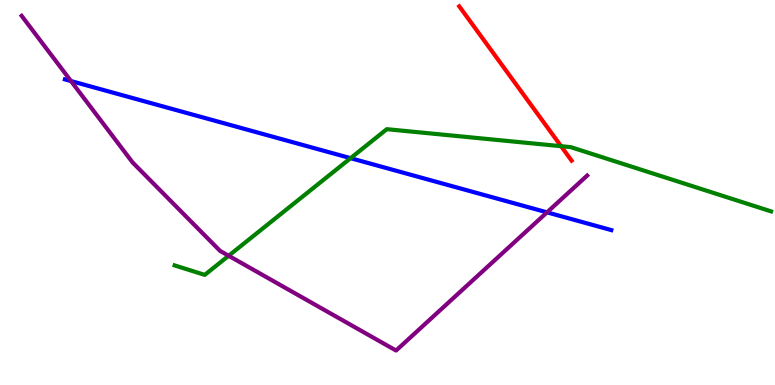[{'lines': ['blue', 'red'], 'intersections': []}, {'lines': ['green', 'red'], 'intersections': [{'x': 7.24, 'y': 6.2}]}, {'lines': ['purple', 'red'], 'intersections': []}, {'lines': ['blue', 'green'], 'intersections': [{'x': 4.52, 'y': 5.89}]}, {'lines': ['blue', 'purple'], 'intersections': [{'x': 0.916, 'y': 7.89}, {'x': 7.06, 'y': 4.48}]}, {'lines': ['green', 'purple'], 'intersections': [{'x': 2.95, 'y': 3.36}]}]